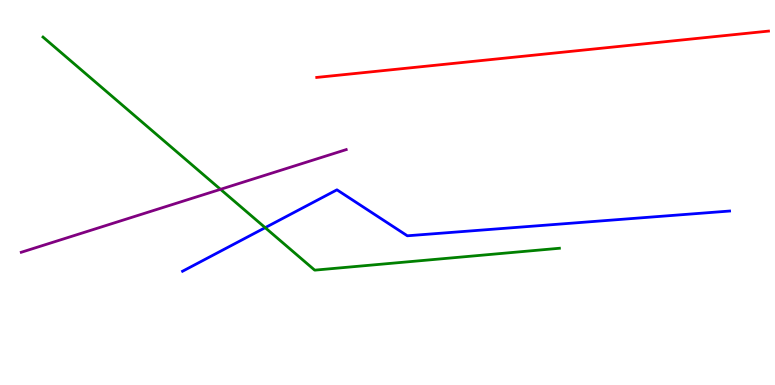[{'lines': ['blue', 'red'], 'intersections': []}, {'lines': ['green', 'red'], 'intersections': []}, {'lines': ['purple', 'red'], 'intersections': []}, {'lines': ['blue', 'green'], 'intersections': [{'x': 3.42, 'y': 4.09}]}, {'lines': ['blue', 'purple'], 'intersections': []}, {'lines': ['green', 'purple'], 'intersections': [{'x': 2.85, 'y': 5.08}]}]